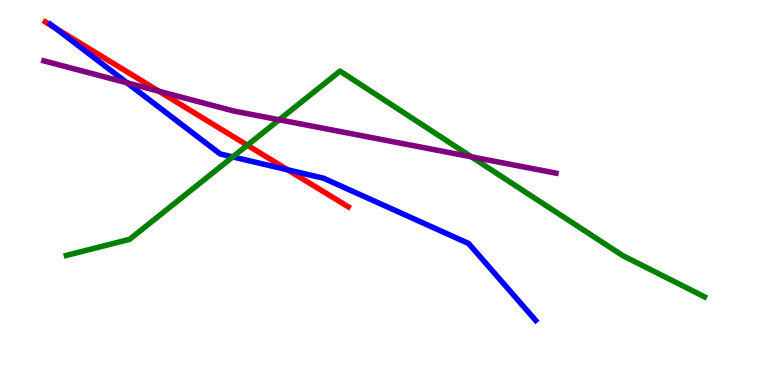[{'lines': ['blue', 'red'], 'intersections': [{'x': 0.71, 'y': 9.28}, {'x': 3.71, 'y': 5.59}]}, {'lines': ['green', 'red'], 'intersections': [{'x': 3.19, 'y': 6.23}]}, {'lines': ['purple', 'red'], 'intersections': [{'x': 2.05, 'y': 7.63}]}, {'lines': ['blue', 'green'], 'intersections': [{'x': 3.0, 'y': 5.92}]}, {'lines': ['blue', 'purple'], 'intersections': [{'x': 1.64, 'y': 7.85}]}, {'lines': ['green', 'purple'], 'intersections': [{'x': 3.6, 'y': 6.89}, {'x': 6.08, 'y': 5.93}]}]